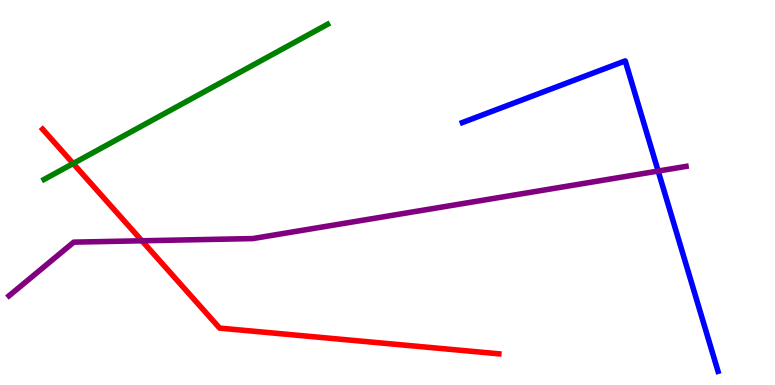[{'lines': ['blue', 'red'], 'intersections': []}, {'lines': ['green', 'red'], 'intersections': [{'x': 0.944, 'y': 5.75}]}, {'lines': ['purple', 'red'], 'intersections': [{'x': 1.83, 'y': 3.75}]}, {'lines': ['blue', 'green'], 'intersections': []}, {'lines': ['blue', 'purple'], 'intersections': [{'x': 8.49, 'y': 5.56}]}, {'lines': ['green', 'purple'], 'intersections': []}]